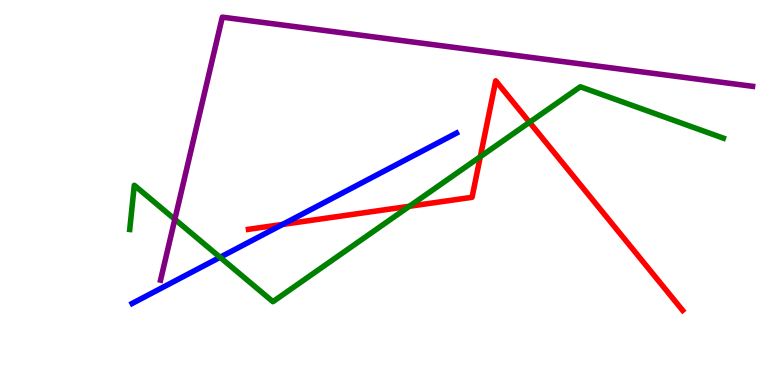[{'lines': ['blue', 'red'], 'intersections': [{'x': 3.65, 'y': 4.17}]}, {'lines': ['green', 'red'], 'intersections': [{'x': 5.28, 'y': 4.64}, {'x': 6.2, 'y': 5.93}, {'x': 6.83, 'y': 6.82}]}, {'lines': ['purple', 'red'], 'intersections': []}, {'lines': ['blue', 'green'], 'intersections': [{'x': 2.84, 'y': 3.32}]}, {'lines': ['blue', 'purple'], 'intersections': []}, {'lines': ['green', 'purple'], 'intersections': [{'x': 2.26, 'y': 4.3}]}]